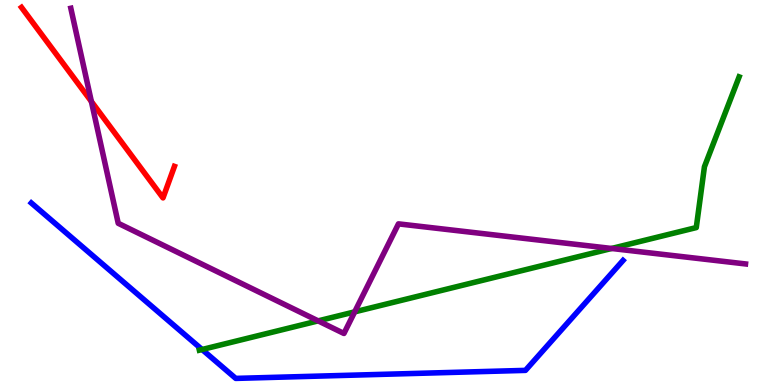[{'lines': ['blue', 'red'], 'intersections': []}, {'lines': ['green', 'red'], 'intersections': []}, {'lines': ['purple', 'red'], 'intersections': [{'x': 1.18, 'y': 7.36}]}, {'lines': ['blue', 'green'], 'intersections': [{'x': 2.61, 'y': 0.922}]}, {'lines': ['blue', 'purple'], 'intersections': []}, {'lines': ['green', 'purple'], 'intersections': [{'x': 4.11, 'y': 1.67}, {'x': 4.58, 'y': 1.9}, {'x': 7.89, 'y': 3.55}]}]